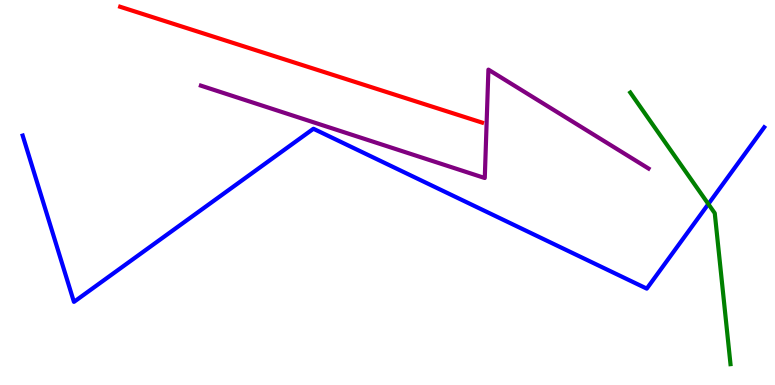[{'lines': ['blue', 'red'], 'intersections': []}, {'lines': ['green', 'red'], 'intersections': []}, {'lines': ['purple', 'red'], 'intersections': []}, {'lines': ['blue', 'green'], 'intersections': [{'x': 9.14, 'y': 4.7}]}, {'lines': ['blue', 'purple'], 'intersections': []}, {'lines': ['green', 'purple'], 'intersections': []}]